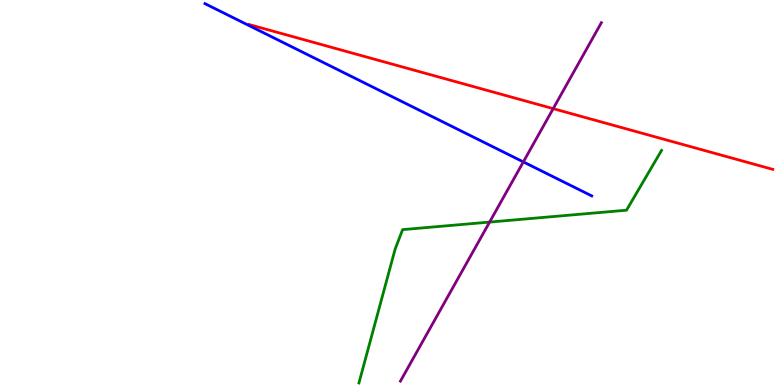[{'lines': ['blue', 'red'], 'intersections': []}, {'lines': ['green', 'red'], 'intersections': []}, {'lines': ['purple', 'red'], 'intersections': [{'x': 7.14, 'y': 7.18}]}, {'lines': ['blue', 'green'], 'intersections': []}, {'lines': ['blue', 'purple'], 'intersections': [{'x': 6.75, 'y': 5.79}]}, {'lines': ['green', 'purple'], 'intersections': [{'x': 6.32, 'y': 4.23}]}]